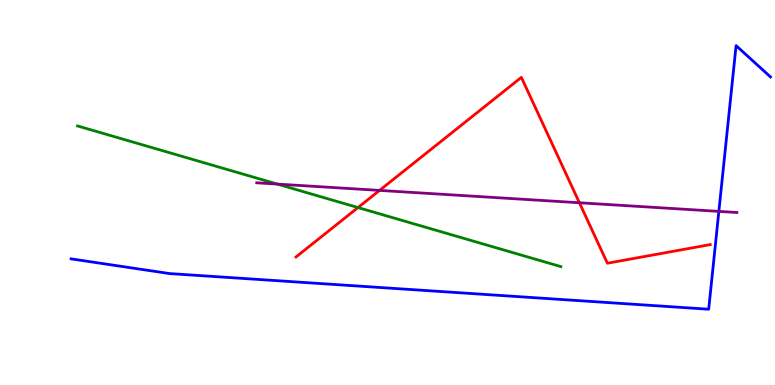[{'lines': ['blue', 'red'], 'intersections': []}, {'lines': ['green', 'red'], 'intersections': [{'x': 4.62, 'y': 4.61}]}, {'lines': ['purple', 'red'], 'intersections': [{'x': 4.9, 'y': 5.05}, {'x': 7.48, 'y': 4.73}]}, {'lines': ['blue', 'green'], 'intersections': []}, {'lines': ['blue', 'purple'], 'intersections': [{'x': 9.28, 'y': 4.51}]}, {'lines': ['green', 'purple'], 'intersections': [{'x': 3.58, 'y': 5.22}]}]